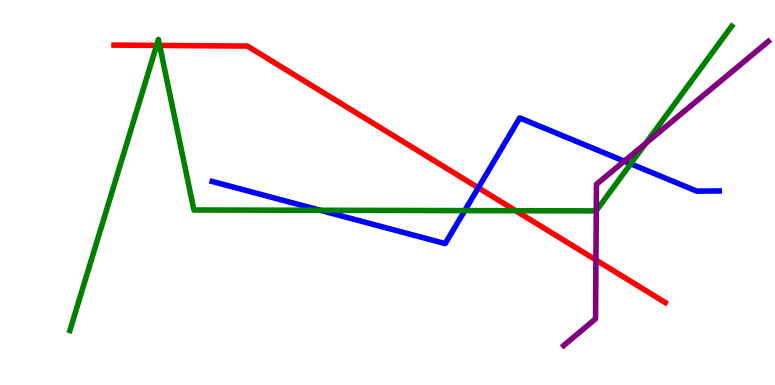[{'lines': ['blue', 'red'], 'intersections': [{'x': 6.17, 'y': 5.12}]}, {'lines': ['green', 'red'], 'intersections': [{'x': 2.02, 'y': 8.82}, {'x': 2.06, 'y': 8.82}, {'x': 6.65, 'y': 4.53}]}, {'lines': ['purple', 'red'], 'intersections': [{'x': 7.69, 'y': 3.25}]}, {'lines': ['blue', 'green'], 'intersections': [{'x': 4.13, 'y': 4.54}, {'x': 6.0, 'y': 4.53}, {'x': 8.14, 'y': 5.75}]}, {'lines': ['blue', 'purple'], 'intersections': [{'x': 8.06, 'y': 5.81}]}, {'lines': ['green', 'purple'], 'intersections': [{'x': 7.69, 'y': 4.53}, {'x': 8.33, 'y': 6.28}]}]